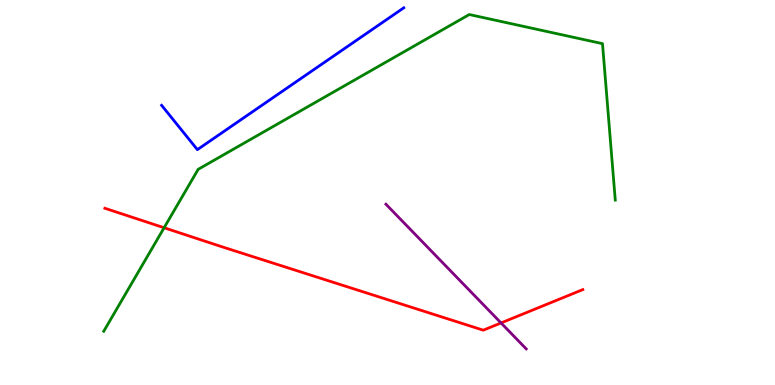[{'lines': ['blue', 'red'], 'intersections': []}, {'lines': ['green', 'red'], 'intersections': [{'x': 2.12, 'y': 4.08}]}, {'lines': ['purple', 'red'], 'intersections': [{'x': 6.47, 'y': 1.61}]}, {'lines': ['blue', 'green'], 'intersections': []}, {'lines': ['blue', 'purple'], 'intersections': []}, {'lines': ['green', 'purple'], 'intersections': []}]